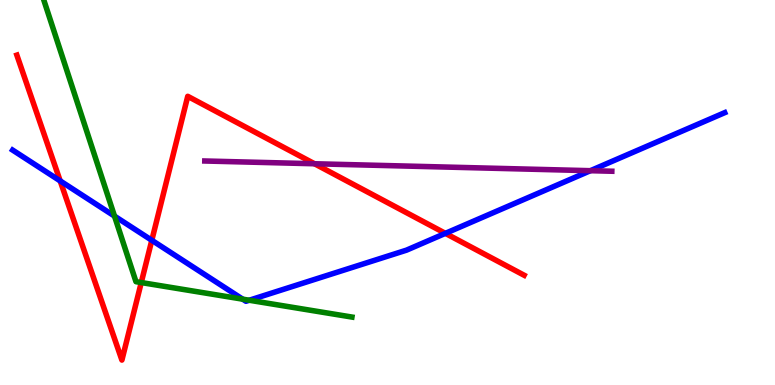[{'lines': ['blue', 'red'], 'intersections': [{'x': 0.777, 'y': 5.3}, {'x': 1.96, 'y': 3.76}, {'x': 5.75, 'y': 3.94}]}, {'lines': ['green', 'red'], 'intersections': [{'x': 1.82, 'y': 2.66}]}, {'lines': ['purple', 'red'], 'intersections': [{'x': 4.06, 'y': 5.75}]}, {'lines': ['blue', 'green'], 'intersections': [{'x': 1.48, 'y': 4.39}, {'x': 3.13, 'y': 2.23}, {'x': 3.22, 'y': 2.2}]}, {'lines': ['blue', 'purple'], 'intersections': [{'x': 7.62, 'y': 5.57}]}, {'lines': ['green', 'purple'], 'intersections': []}]